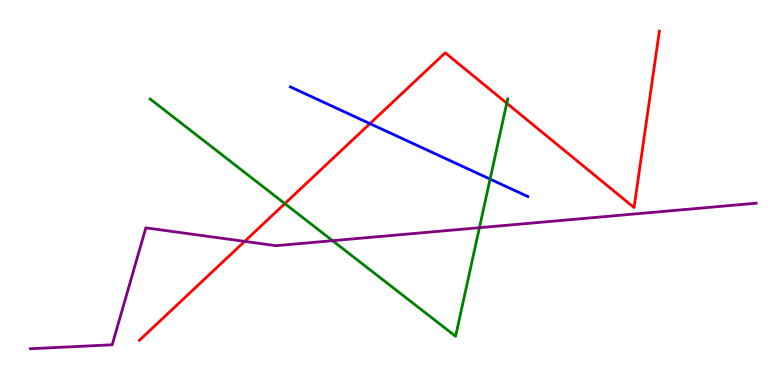[{'lines': ['blue', 'red'], 'intersections': [{'x': 4.77, 'y': 6.79}]}, {'lines': ['green', 'red'], 'intersections': [{'x': 3.68, 'y': 4.71}, {'x': 6.54, 'y': 7.32}]}, {'lines': ['purple', 'red'], 'intersections': [{'x': 3.16, 'y': 3.73}]}, {'lines': ['blue', 'green'], 'intersections': [{'x': 6.32, 'y': 5.35}]}, {'lines': ['blue', 'purple'], 'intersections': []}, {'lines': ['green', 'purple'], 'intersections': [{'x': 4.29, 'y': 3.75}, {'x': 6.19, 'y': 4.09}]}]